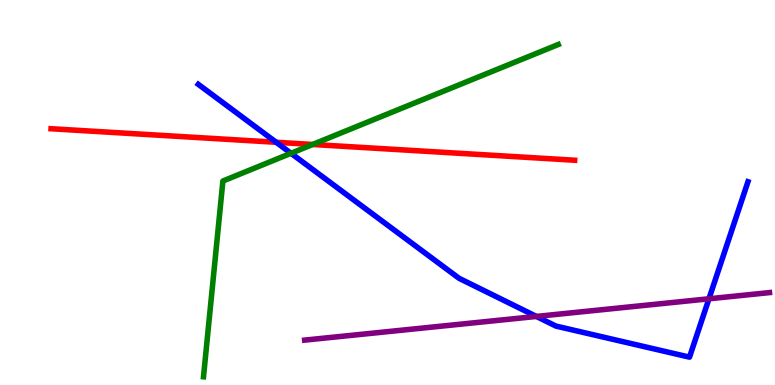[{'lines': ['blue', 'red'], 'intersections': [{'x': 3.56, 'y': 6.3}]}, {'lines': ['green', 'red'], 'intersections': [{'x': 4.03, 'y': 6.25}]}, {'lines': ['purple', 'red'], 'intersections': []}, {'lines': ['blue', 'green'], 'intersections': [{'x': 3.75, 'y': 6.02}]}, {'lines': ['blue', 'purple'], 'intersections': [{'x': 6.92, 'y': 1.78}, {'x': 9.15, 'y': 2.24}]}, {'lines': ['green', 'purple'], 'intersections': []}]